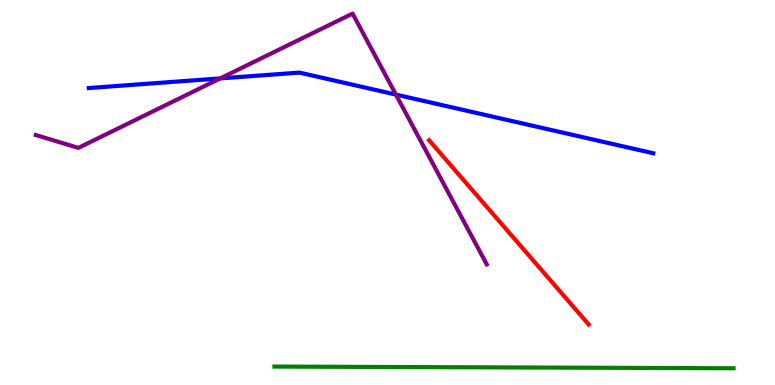[{'lines': ['blue', 'red'], 'intersections': []}, {'lines': ['green', 'red'], 'intersections': []}, {'lines': ['purple', 'red'], 'intersections': []}, {'lines': ['blue', 'green'], 'intersections': []}, {'lines': ['blue', 'purple'], 'intersections': [{'x': 2.84, 'y': 7.96}, {'x': 5.11, 'y': 7.54}]}, {'lines': ['green', 'purple'], 'intersections': []}]